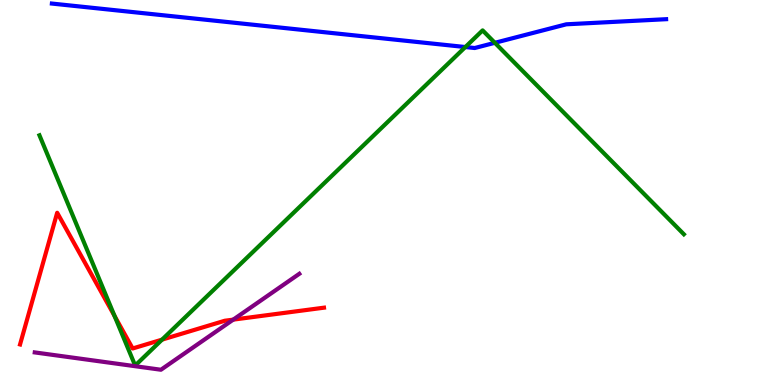[{'lines': ['blue', 'red'], 'intersections': []}, {'lines': ['green', 'red'], 'intersections': [{'x': 1.48, 'y': 1.79}, {'x': 2.09, 'y': 1.18}]}, {'lines': ['purple', 'red'], 'intersections': [{'x': 3.01, 'y': 1.7}]}, {'lines': ['blue', 'green'], 'intersections': [{'x': 6.0, 'y': 8.78}, {'x': 6.39, 'y': 8.89}]}, {'lines': ['blue', 'purple'], 'intersections': []}, {'lines': ['green', 'purple'], 'intersections': []}]